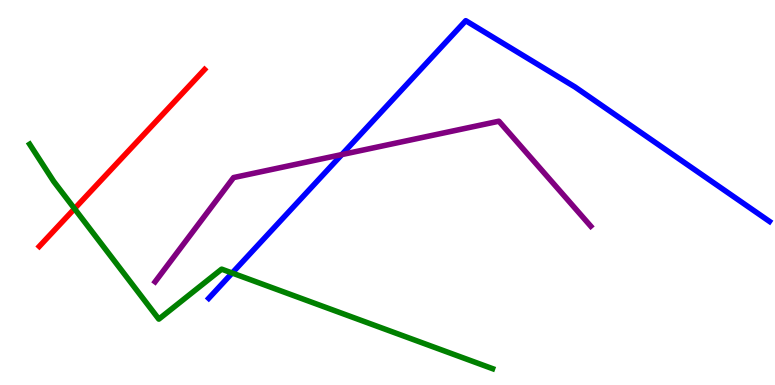[{'lines': ['blue', 'red'], 'intersections': []}, {'lines': ['green', 'red'], 'intersections': [{'x': 0.962, 'y': 4.58}]}, {'lines': ['purple', 'red'], 'intersections': []}, {'lines': ['blue', 'green'], 'intersections': [{'x': 3.0, 'y': 2.91}]}, {'lines': ['blue', 'purple'], 'intersections': [{'x': 4.41, 'y': 5.98}]}, {'lines': ['green', 'purple'], 'intersections': []}]